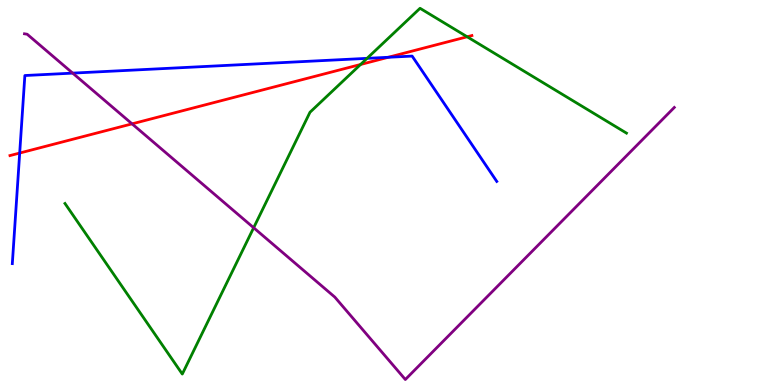[{'lines': ['blue', 'red'], 'intersections': [{'x': 0.254, 'y': 6.02}, {'x': 5.01, 'y': 8.51}]}, {'lines': ['green', 'red'], 'intersections': [{'x': 4.65, 'y': 8.33}, {'x': 6.03, 'y': 9.04}]}, {'lines': ['purple', 'red'], 'intersections': [{'x': 1.7, 'y': 6.78}]}, {'lines': ['blue', 'green'], 'intersections': [{'x': 4.74, 'y': 8.48}]}, {'lines': ['blue', 'purple'], 'intersections': [{'x': 0.938, 'y': 8.1}]}, {'lines': ['green', 'purple'], 'intersections': [{'x': 3.27, 'y': 4.08}]}]